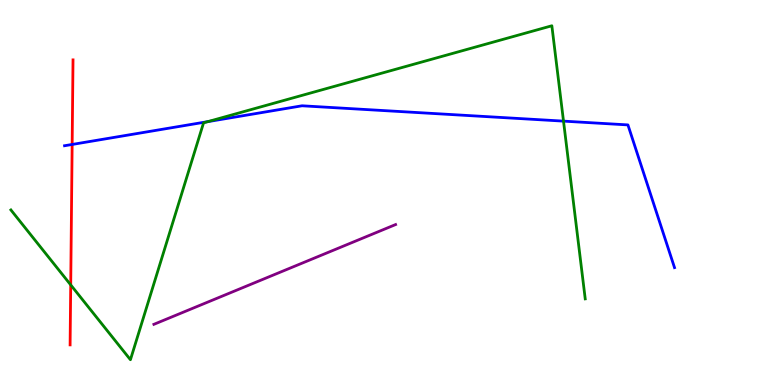[{'lines': ['blue', 'red'], 'intersections': [{'x': 0.931, 'y': 6.25}]}, {'lines': ['green', 'red'], 'intersections': [{'x': 0.912, 'y': 2.6}]}, {'lines': ['purple', 'red'], 'intersections': []}, {'lines': ['blue', 'green'], 'intersections': [{'x': 2.68, 'y': 6.84}, {'x': 7.27, 'y': 6.85}]}, {'lines': ['blue', 'purple'], 'intersections': []}, {'lines': ['green', 'purple'], 'intersections': []}]